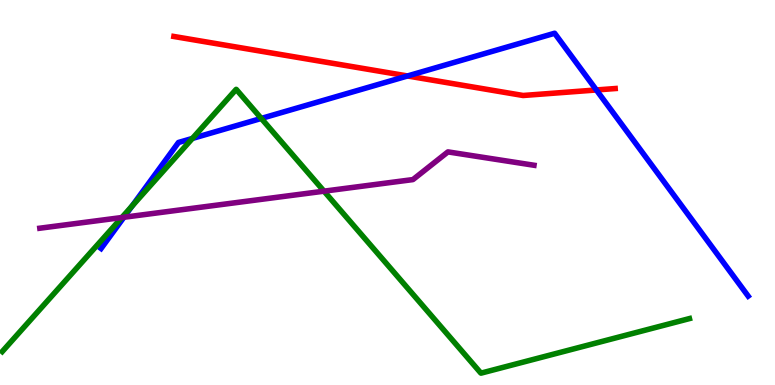[{'lines': ['blue', 'red'], 'intersections': [{'x': 5.26, 'y': 8.03}, {'x': 7.7, 'y': 7.66}]}, {'lines': ['green', 'red'], 'intersections': []}, {'lines': ['purple', 'red'], 'intersections': []}, {'lines': ['blue', 'green'], 'intersections': [{'x': 1.7, 'y': 4.65}, {'x': 2.48, 'y': 6.4}, {'x': 3.37, 'y': 6.92}]}, {'lines': ['blue', 'purple'], 'intersections': [{'x': 1.6, 'y': 4.36}]}, {'lines': ['green', 'purple'], 'intersections': [{'x': 1.57, 'y': 4.35}, {'x': 4.18, 'y': 5.03}]}]